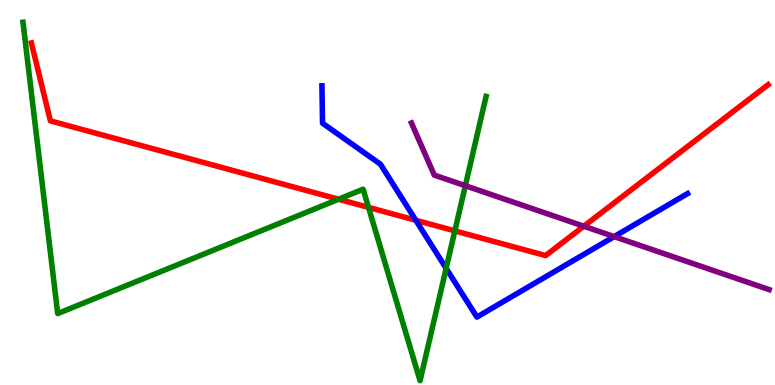[{'lines': ['blue', 'red'], 'intersections': [{'x': 5.37, 'y': 4.28}]}, {'lines': ['green', 'red'], 'intersections': [{'x': 4.37, 'y': 4.83}, {'x': 4.75, 'y': 4.61}, {'x': 5.87, 'y': 4.0}]}, {'lines': ['purple', 'red'], 'intersections': [{'x': 7.53, 'y': 4.12}]}, {'lines': ['blue', 'green'], 'intersections': [{'x': 5.76, 'y': 3.03}]}, {'lines': ['blue', 'purple'], 'intersections': [{'x': 7.92, 'y': 3.85}]}, {'lines': ['green', 'purple'], 'intersections': [{'x': 6.0, 'y': 5.18}]}]